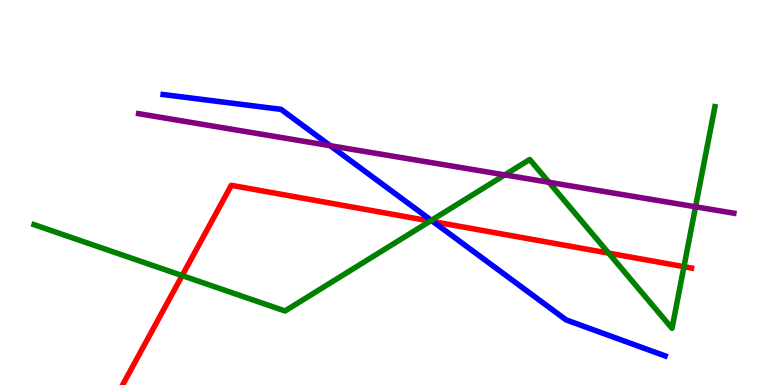[{'lines': ['blue', 'red'], 'intersections': [{'x': 5.59, 'y': 4.25}]}, {'lines': ['green', 'red'], 'intersections': [{'x': 2.35, 'y': 2.84}, {'x': 5.55, 'y': 4.26}, {'x': 7.85, 'y': 3.43}, {'x': 8.83, 'y': 3.07}]}, {'lines': ['purple', 'red'], 'intersections': []}, {'lines': ['blue', 'green'], 'intersections': [{'x': 5.57, 'y': 4.28}]}, {'lines': ['blue', 'purple'], 'intersections': [{'x': 4.26, 'y': 6.22}]}, {'lines': ['green', 'purple'], 'intersections': [{'x': 6.51, 'y': 5.46}, {'x': 7.08, 'y': 5.27}, {'x': 8.97, 'y': 4.63}]}]